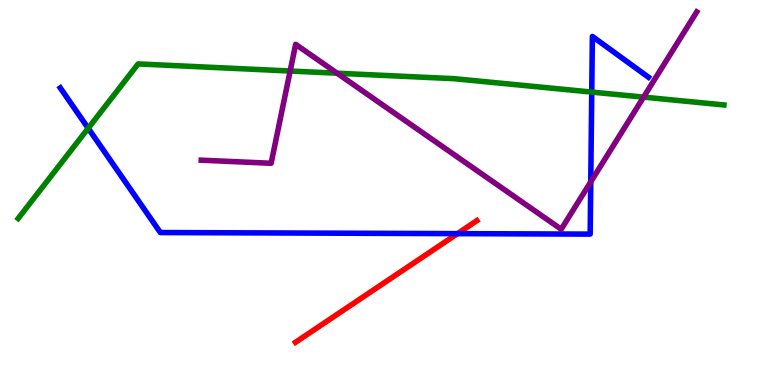[{'lines': ['blue', 'red'], 'intersections': [{'x': 5.9, 'y': 3.93}]}, {'lines': ['green', 'red'], 'intersections': []}, {'lines': ['purple', 'red'], 'intersections': []}, {'lines': ['blue', 'green'], 'intersections': [{'x': 1.14, 'y': 6.67}, {'x': 7.64, 'y': 7.61}]}, {'lines': ['blue', 'purple'], 'intersections': [{'x': 7.62, 'y': 5.28}]}, {'lines': ['green', 'purple'], 'intersections': [{'x': 3.74, 'y': 8.16}, {'x': 4.35, 'y': 8.1}, {'x': 8.3, 'y': 7.48}]}]